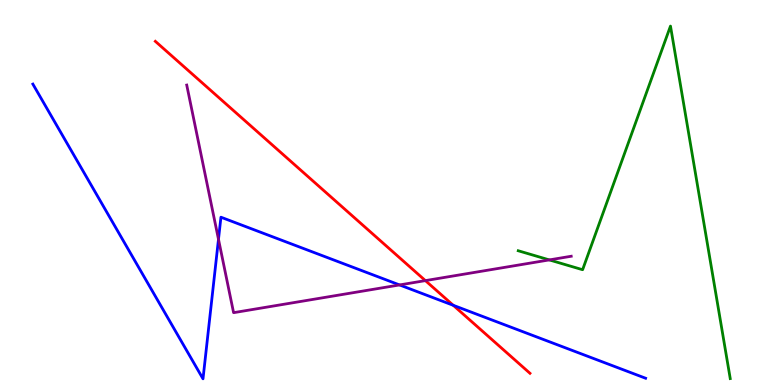[{'lines': ['blue', 'red'], 'intersections': [{'x': 5.85, 'y': 2.07}]}, {'lines': ['green', 'red'], 'intersections': []}, {'lines': ['purple', 'red'], 'intersections': [{'x': 5.49, 'y': 2.71}]}, {'lines': ['blue', 'green'], 'intersections': []}, {'lines': ['blue', 'purple'], 'intersections': [{'x': 2.82, 'y': 3.78}, {'x': 5.16, 'y': 2.6}]}, {'lines': ['green', 'purple'], 'intersections': [{'x': 7.09, 'y': 3.25}]}]